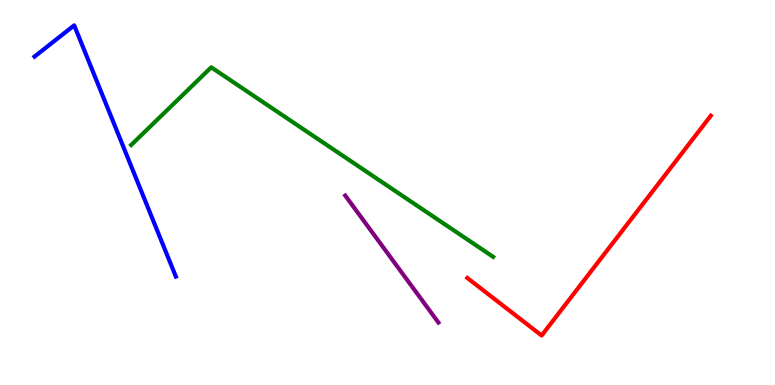[{'lines': ['blue', 'red'], 'intersections': []}, {'lines': ['green', 'red'], 'intersections': []}, {'lines': ['purple', 'red'], 'intersections': []}, {'lines': ['blue', 'green'], 'intersections': []}, {'lines': ['blue', 'purple'], 'intersections': []}, {'lines': ['green', 'purple'], 'intersections': []}]